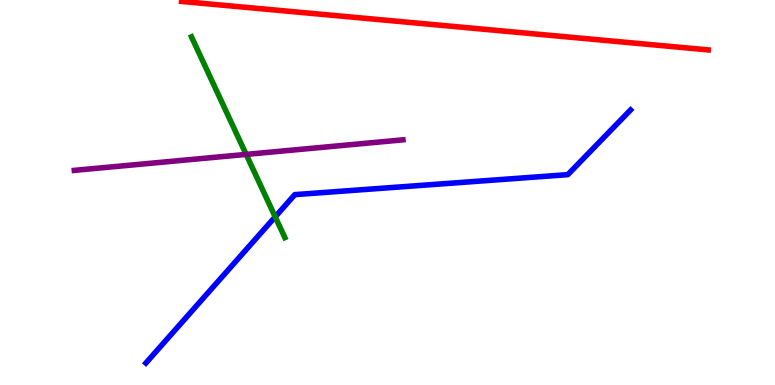[{'lines': ['blue', 'red'], 'intersections': []}, {'lines': ['green', 'red'], 'intersections': []}, {'lines': ['purple', 'red'], 'intersections': []}, {'lines': ['blue', 'green'], 'intersections': [{'x': 3.55, 'y': 4.37}]}, {'lines': ['blue', 'purple'], 'intersections': []}, {'lines': ['green', 'purple'], 'intersections': [{'x': 3.18, 'y': 5.99}]}]